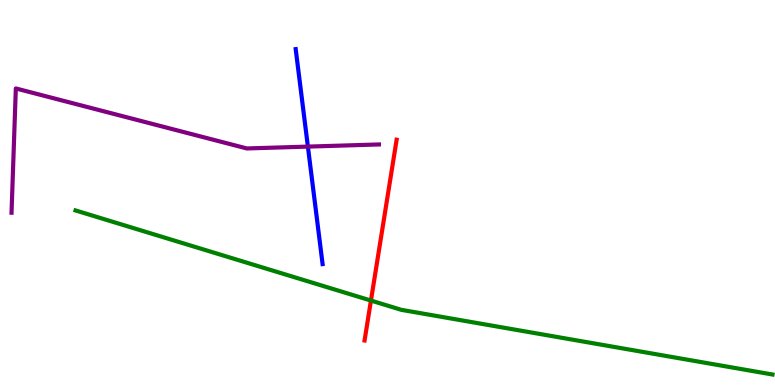[{'lines': ['blue', 'red'], 'intersections': []}, {'lines': ['green', 'red'], 'intersections': [{'x': 4.79, 'y': 2.19}]}, {'lines': ['purple', 'red'], 'intersections': []}, {'lines': ['blue', 'green'], 'intersections': []}, {'lines': ['blue', 'purple'], 'intersections': [{'x': 3.97, 'y': 6.19}]}, {'lines': ['green', 'purple'], 'intersections': []}]